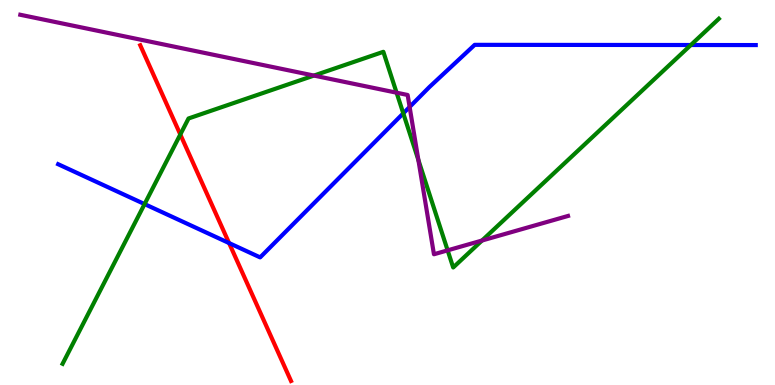[{'lines': ['blue', 'red'], 'intersections': [{'x': 2.96, 'y': 3.69}]}, {'lines': ['green', 'red'], 'intersections': [{'x': 2.33, 'y': 6.51}]}, {'lines': ['purple', 'red'], 'intersections': []}, {'lines': ['blue', 'green'], 'intersections': [{'x': 1.87, 'y': 4.7}, {'x': 5.2, 'y': 7.06}, {'x': 8.91, 'y': 8.83}]}, {'lines': ['blue', 'purple'], 'intersections': [{'x': 5.29, 'y': 7.22}]}, {'lines': ['green', 'purple'], 'intersections': [{'x': 4.05, 'y': 8.04}, {'x': 5.12, 'y': 7.59}, {'x': 5.4, 'y': 5.84}, {'x': 5.78, 'y': 3.5}, {'x': 6.22, 'y': 3.75}]}]